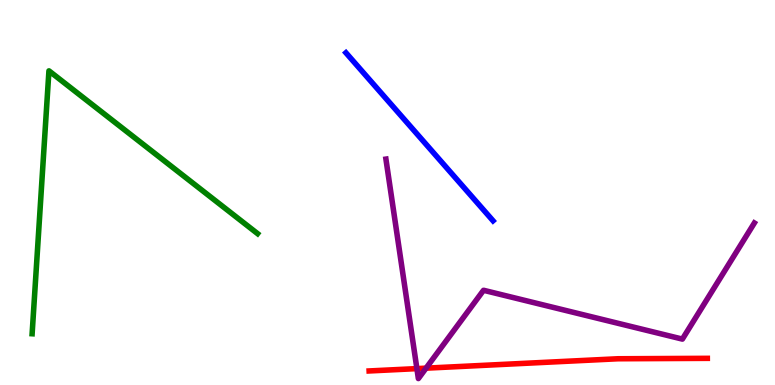[{'lines': ['blue', 'red'], 'intersections': []}, {'lines': ['green', 'red'], 'intersections': []}, {'lines': ['purple', 'red'], 'intersections': [{'x': 5.38, 'y': 0.426}, {'x': 5.5, 'y': 0.437}]}, {'lines': ['blue', 'green'], 'intersections': []}, {'lines': ['blue', 'purple'], 'intersections': []}, {'lines': ['green', 'purple'], 'intersections': []}]